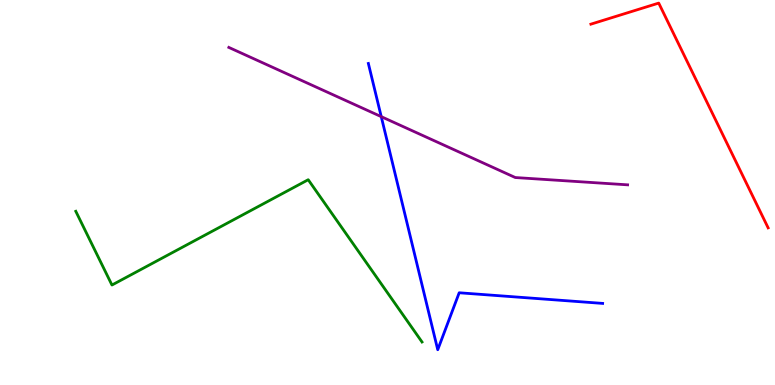[{'lines': ['blue', 'red'], 'intersections': []}, {'lines': ['green', 'red'], 'intersections': []}, {'lines': ['purple', 'red'], 'intersections': []}, {'lines': ['blue', 'green'], 'intersections': []}, {'lines': ['blue', 'purple'], 'intersections': [{'x': 4.92, 'y': 6.97}]}, {'lines': ['green', 'purple'], 'intersections': []}]